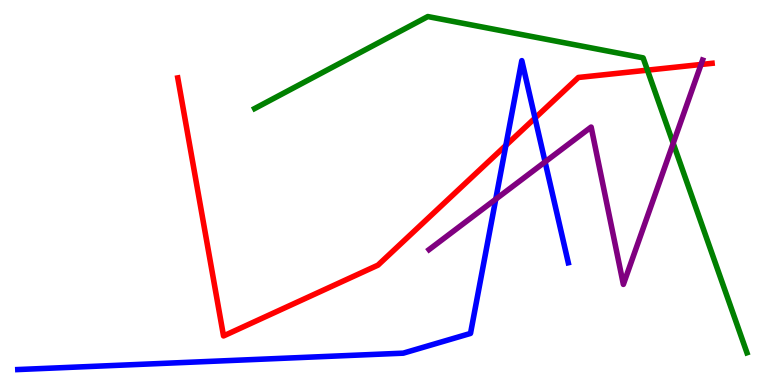[{'lines': ['blue', 'red'], 'intersections': [{'x': 6.53, 'y': 6.22}, {'x': 6.9, 'y': 6.93}]}, {'lines': ['green', 'red'], 'intersections': [{'x': 8.35, 'y': 8.18}]}, {'lines': ['purple', 'red'], 'intersections': [{'x': 9.05, 'y': 8.33}]}, {'lines': ['blue', 'green'], 'intersections': []}, {'lines': ['blue', 'purple'], 'intersections': [{'x': 6.4, 'y': 4.83}, {'x': 7.03, 'y': 5.8}]}, {'lines': ['green', 'purple'], 'intersections': [{'x': 8.69, 'y': 6.28}]}]